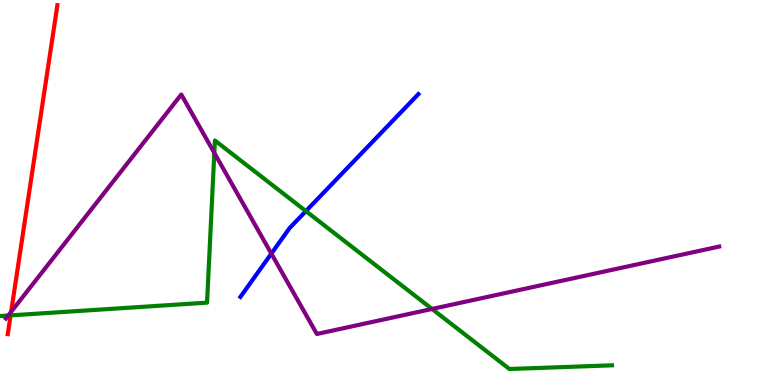[{'lines': ['blue', 'red'], 'intersections': []}, {'lines': ['green', 'red'], 'intersections': [{'x': 0.137, 'y': 1.81}]}, {'lines': ['purple', 'red'], 'intersections': [{'x': 0.144, 'y': 1.9}]}, {'lines': ['blue', 'green'], 'intersections': [{'x': 3.95, 'y': 4.52}]}, {'lines': ['blue', 'purple'], 'intersections': [{'x': 3.5, 'y': 3.41}]}, {'lines': ['green', 'purple'], 'intersections': [{'x': 0.106, 'y': 1.8}, {'x': 2.77, 'y': 6.03}, {'x': 5.57, 'y': 1.98}]}]